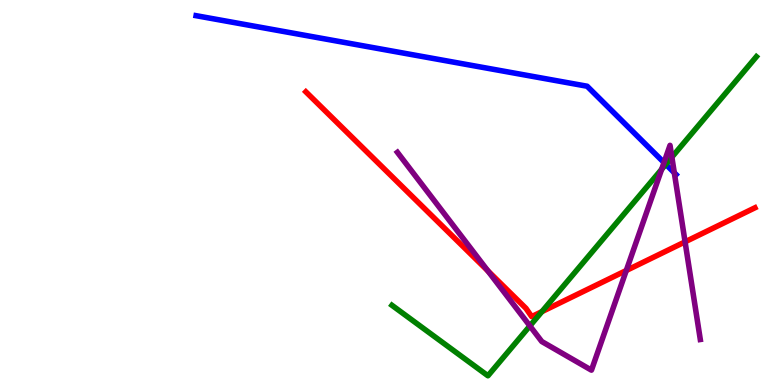[{'lines': ['blue', 'red'], 'intersections': []}, {'lines': ['green', 'red'], 'intersections': [{'x': 6.99, 'y': 1.91}]}, {'lines': ['purple', 'red'], 'intersections': [{'x': 6.3, 'y': 2.96}, {'x': 8.08, 'y': 2.97}, {'x': 8.84, 'y': 3.72}]}, {'lines': ['blue', 'green'], 'intersections': [{'x': 8.59, 'y': 5.73}]}, {'lines': ['blue', 'purple'], 'intersections': [{'x': 8.57, 'y': 5.78}, {'x': 8.7, 'y': 5.51}]}, {'lines': ['green', 'purple'], 'intersections': [{'x': 6.84, 'y': 1.53}, {'x': 8.54, 'y': 5.6}, {'x': 8.67, 'y': 5.92}]}]